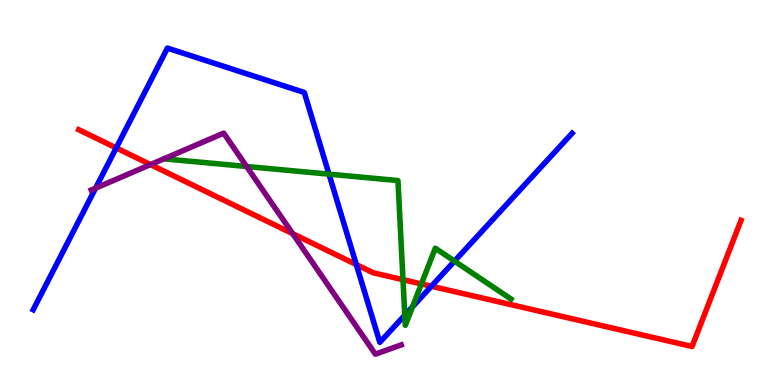[{'lines': ['blue', 'red'], 'intersections': [{'x': 1.5, 'y': 6.16}, {'x': 4.6, 'y': 3.13}, {'x': 5.57, 'y': 2.56}]}, {'lines': ['green', 'red'], 'intersections': [{'x': 5.2, 'y': 2.74}, {'x': 5.44, 'y': 2.62}]}, {'lines': ['purple', 'red'], 'intersections': [{'x': 1.94, 'y': 5.73}, {'x': 3.78, 'y': 3.93}]}, {'lines': ['blue', 'green'], 'intersections': [{'x': 4.24, 'y': 5.48}, {'x': 5.22, 'y': 1.81}, {'x': 5.32, 'y': 2.03}, {'x': 5.86, 'y': 3.22}]}, {'lines': ['blue', 'purple'], 'intersections': [{'x': 1.23, 'y': 5.11}]}, {'lines': ['green', 'purple'], 'intersections': [{'x': 3.18, 'y': 5.68}]}]